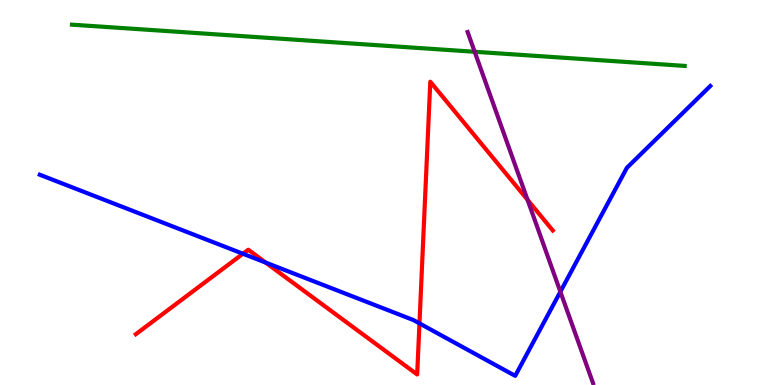[{'lines': ['blue', 'red'], 'intersections': [{'x': 3.13, 'y': 3.41}, {'x': 3.43, 'y': 3.18}, {'x': 5.41, 'y': 1.6}]}, {'lines': ['green', 'red'], 'intersections': []}, {'lines': ['purple', 'red'], 'intersections': [{'x': 6.81, 'y': 4.81}]}, {'lines': ['blue', 'green'], 'intersections': []}, {'lines': ['blue', 'purple'], 'intersections': [{'x': 7.23, 'y': 2.42}]}, {'lines': ['green', 'purple'], 'intersections': [{'x': 6.12, 'y': 8.66}]}]